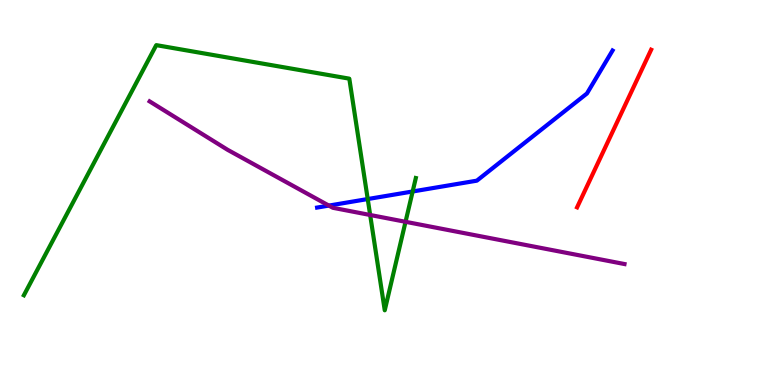[{'lines': ['blue', 'red'], 'intersections': []}, {'lines': ['green', 'red'], 'intersections': []}, {'lines': ['purple', 'red'], 'intersections': []}, {'lines': ['blue', 'green'], 'intersections': [{'x': 4.74, 'y': 4.83}, {'x': 5.32, 'y': 5.03}]}, {'lines': ['blue', 'purple'], 'intersections': [{'x': 4.24, 'y': 4.66}]}, {'lines': ['green', 'purple'], 'intersections': [{'x': 4.78, 'y': 4.42}, {'x': 5.23, 'y': 4.24}]}]